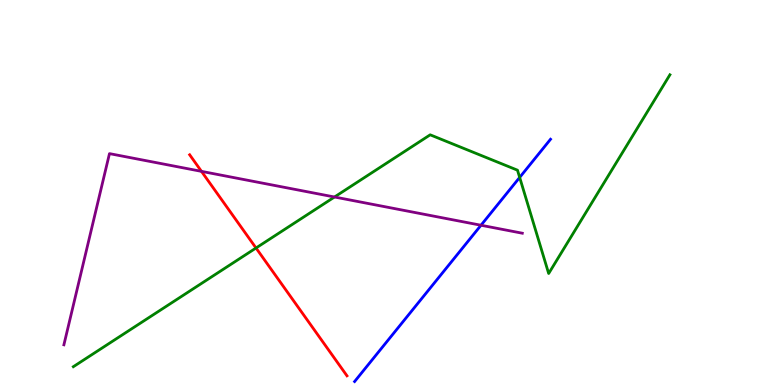[{'lines': ['blue', 'red'], 'intersections': []}, {'lines': ['green', 'red'], 'intersections': [{'x': 3.3, 'y': 3.56}]}, {'lines': ['purple', 'red'], 'intersections': [{'x': 2.6, 'y': 5.55}]}, {'lines': ['blue', 'green'], 'intersections': [{'x': 6.71, 'y': 5.39}]}, {'lines': ['blue', 'purple'], 'intersections': [{'x': 6.21, 'y': 4.15}]}, {'lines': ['green', 'purple'], 'intersections': [{'x': 4.32, 'y': 4.88}]}]